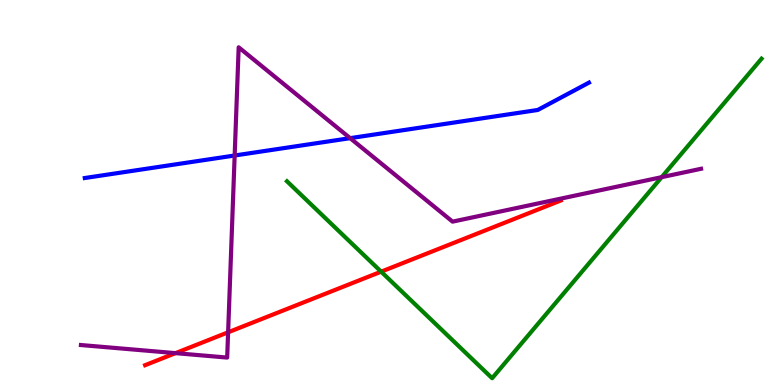[{'lines': ['blue', 'red'], 'intersections': []}, {'lines': ['green', 'red'], 'intersections': [{'x': 4.92, 'y': 2.94}]}, {'lines': ['purple', 'red'], 'intersections': [{'x': 2.26, 'y': 0.828}, {'x': 2.94, 'y': 1.37}]}, {'lines': ['blue', 'green'], 'intersections': []}, {'lines': ['blue', 'purple'], 'intersections': [{'x': 3.03, 'y': 5.96}, {'x': 4.52, 'y': 6.41}]}, {'lines': ['green', 'purple'], 'intersections': [{'x': 8.54, 'y': 5.4}]}]